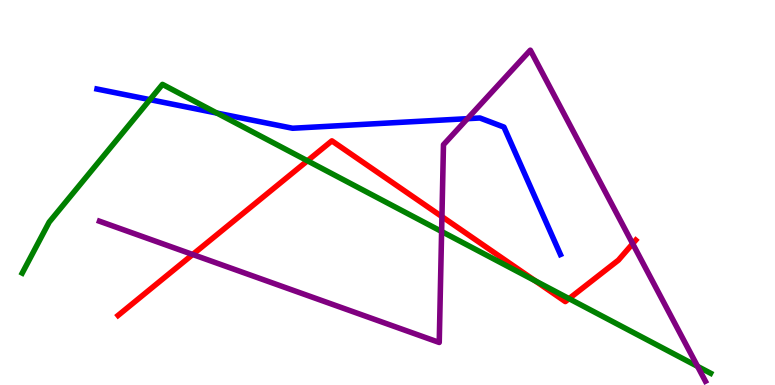[{'lines': ['blue', 'red'], 'intersections': []}, {'lines': ['green', 'red'], 'intersections': [{'x': 3.97, 'y': 5.82}, {'x': 6.9, 'y': 2.71}, {'x': 7.34, 'y': 2.24}]}, {'lines': ['purple', 'red'], 'intersections': [{'x': 2.49, 'y': 3.39}, {'x': 5.7, 'y': 4.37}, {'x': 8.16, 'y': 3.67}]}, {'lines': ['blue', 'green'], 'intersections': [{'x': 1.93, 'y': 7.41}, {'x': 2.8, 'y': 7.06}]}, {'lines': ['blue', 'purple'], 'intersections': [{'x': 6.03, 'y': 6.92}]}, {'lines': ['green', 'purple'], 'intersections': [{'x': 5.7, 'y': 3.99}, {'x': 9.0, 'y': 0.484}]}]